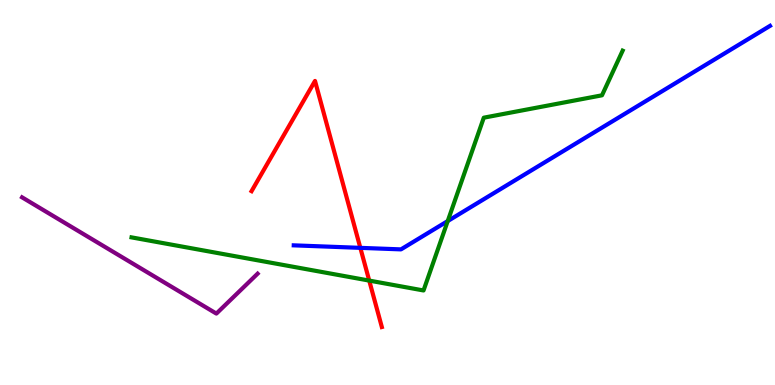[{'lines': ['blue', 'red'], 'intersections': [{'x': 4.65, 'y': 3.56}]}, {'lines': ['green', 'red'], 'intersections': [{'x': 4.76, 'y': 2.71}]}, {'lines': ['purple', 'red'], 'intersections': []}, {'lines': ['blue', 'green'], 'intersections': [{'x': 5.78, 'y': 4.26}]}, {'lines': ['blue', 'purple'], 'intersections': []}, {'lines': ['green', 'purple'], 'intersections': []}]